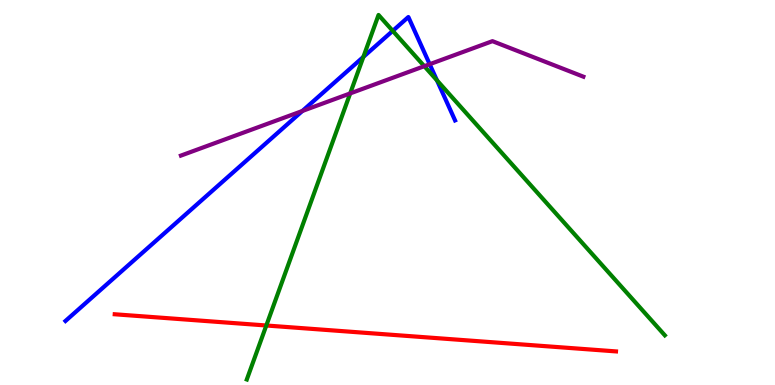[{'lines': ['blue', 'red'], 'intersections': []}, {'lines': ['green', 'red'], 'intersections': [{'x': 3.44, 'y': 1.55}]}, {'lines': ['purple', 'red'], 'intersections': []}, {'lines': ['blue', 'green'], 'intersections': [{'x': 4.69, 'y': 8.52}, {'x': 5.07, 'y': 9.2}, {'x': 5.64, 'y': 7.91}]}, {'lines': ['blue', 'purple'], 'intersections': [{'x': 3.9, 'y': 7.12}, {'x': 5.54, 'y': 8.33}]}, {'lines': ['green', 'purple'], 'intersections': [{'x': 4.52, 'y': 7.57}, {'x': 5.47, 'y': 8.28}]}]